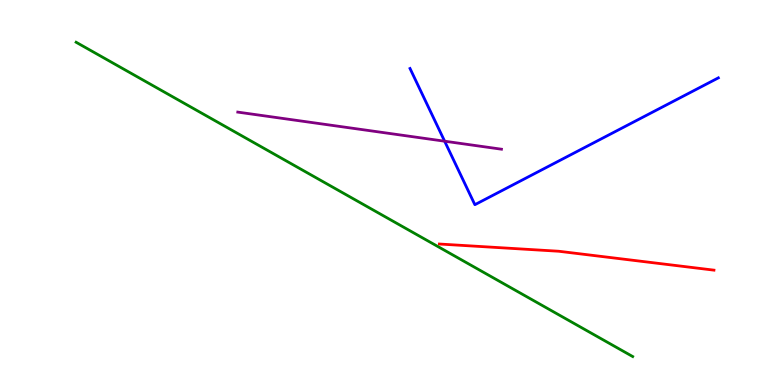[{'lines': ['blue', 'red'], 'intersections': []}, {'lines': ['green', 'red'], 'intersections': []}, {'lines': ['purple', 'red'], 'intersections': []}, {'lines': ['blue', 'green'], 'intersections': []}, {'lines': ['blue', 'purple'], 'intersections': [{'x': 5.74, 'y': 6.33}]}, {'lines': ['green', 'purple'], 'intersections': []}]